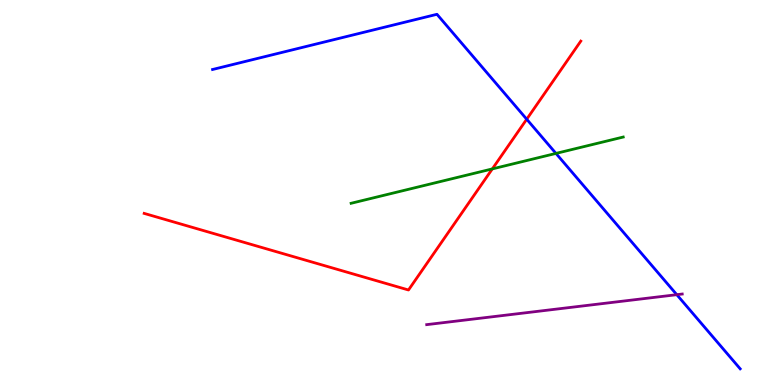[{'lines': ['blue', 'red'], 'intersections': [{'x': 6.8, 'y': 6.9}]}, {'lines': ['green', 'red'], 'intersections': [{'x': 6.35, 'y': 5.61}]}, {'lines': ['purple', 'red'], 'intersections': []}, {'lines': ['blue', 'green'], 'intersections': [{'x': 7.17, 'y': 6.02}]}, {'lines': ['blue', 'purple'], 'intersections': [{'x': 8.73, 'y': 2.35}]}, {'lines': ['green', 'purple'], 'intersections': []}]